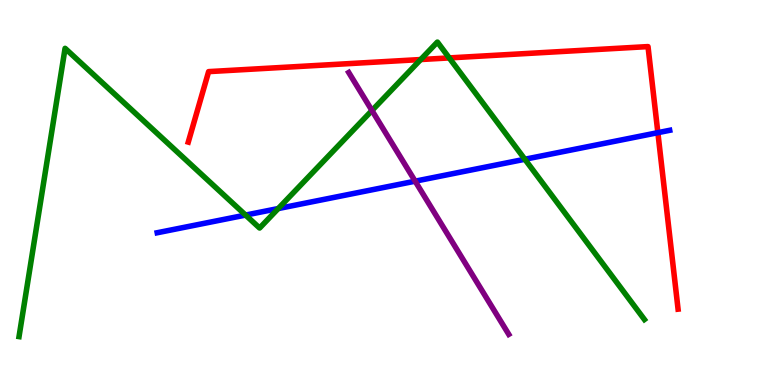[{'lines': ['blue', 'red'], 'intersections': [{'x': 8.49, 'y': 6.55}]}, {'lines': ['green', 'red'], 'intersections': [{'x': 5.43, 'y': 8.45}, {'x': 5.8, 'y': 8.5}]}, {'lines': ['purple', 'red'], 'intersections': []}, {'lines': ['blue', 'green'], 'intersections': [{'x': 3.17, 'y': 4.41}, {'x': 3.59, 'y': 4.58}, {'x': 6.77, 'y': 5.86}]}, {'lines': ['blue', 'purple'], 'intersections': [{'x': 5.36, 'y': 5.29}]}, {'lines': ['green', 'purple'], 'intersections': [{'x': 4.8, 'y': 7.13}]}]